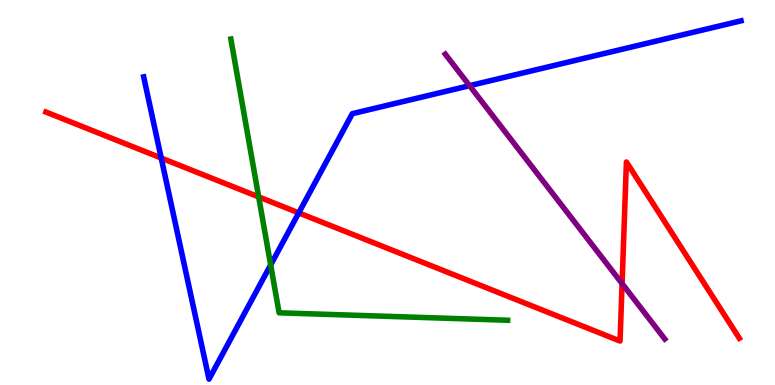[{'lines': ['blue', 'red'], 'intersections': [{'x': 2.08, 'y': 5.9}, {'x': 3.85, 'y': 4.47}]}, {'lines': ['green', 'red'], 'intersections': [{'x': 3.34, 'y': 4.89}]}, {'lines': ['purple', 'red'], 'intersections': [{'x': 8.03, 'y': 2.63}]}, {'lines': ['blue', 'green'], 'intersections': [{'x': 3.49, 'y': 3.12}]}, {'lines': ['blue', 'purple'], 'intersections': [{'x': 6.06, 'y': 7.77}]}, {'lines': ['green', 'purple'], 'intersections': []}]